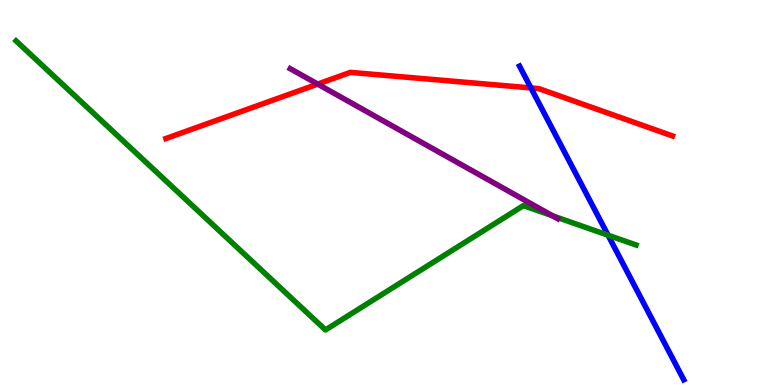[{'lines': ['blue', 'red'], 'intersections': [{'x': 6.85, 'y': 7.72}]}, {'lines': ['green', 'red'], 'intersections': []}, {'lines': ['purple', 'red'], 'intersections': [{'x': 4.1, 'y': 7.82}]}, {'lines': ['blue', 'green'], 'intersections': [{'x': 7.85, 'y': 3.89}]}, {'lines': ['blue', 'purple'], 'intersections': []}, {'lines': ['green', 'purple'], 'intersections': [{'x': 7.13, 'y': 4.39}]}]